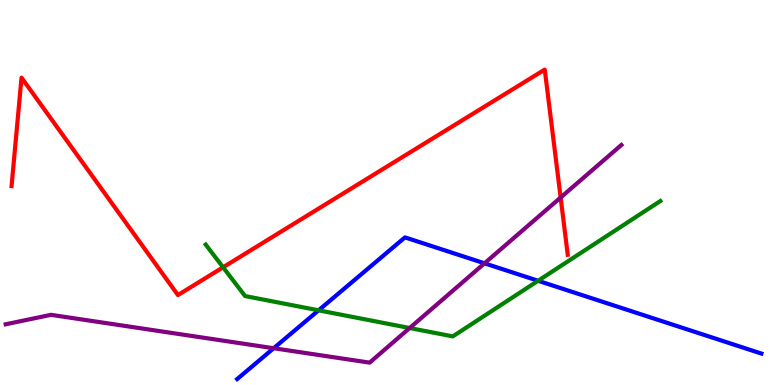[{'lines': ['blue', 'red'], 'intersections': []}, {'lines': ['green', 'red'], 'intersections': [{'x': 2.88, 'y': 3.06}]}, {'lines': ['purple', 'red'], 'intersections': [{'x': 7.23, 'y': 4.87}]}, {'lines': ['blue', 'green'], 'intersections': [{'x': 4.11, 'y': 1.94}, {'x': 6.94, 'y': 2.71}]}, {'lines': ['blue', 'purple'], 'intersections': [{'x': 3.53, 'y': 0.955}, {'x': 6.25, 'y': 3.16}]}, {'lines': ['green', 'purple'], 'intersections': [{'x': 5.29, 'y': 1.48}]}]